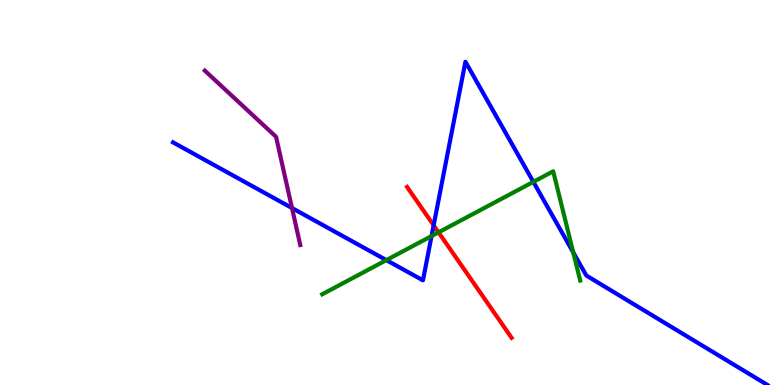[{'lines': ['blue', 'red'], 'intersections': [{'x': 5.6, 'y': 4.15}]}, {'lines': ['green', 'red'], 'intersections': [{'x': 5.66, 'y': 3.96}]}, {'lines': ['purple', 'red'], 'intersections': []}, {'lines': ['blue', 'green'], 'intersections': [{'x': 4.99, 'y': 3.24}, {'x': 5.57, 'y': 3.87}, {'x': 6.88, 'y': 5.28}, {'x': 7.4, 'y': 3.44}]}, {'lines': ['blue', 'purple'], 'intersections': [{'x': 3.77, 'y': 4.6}]}, {'lines': ['green', 'purple'], 'intersections': []}]